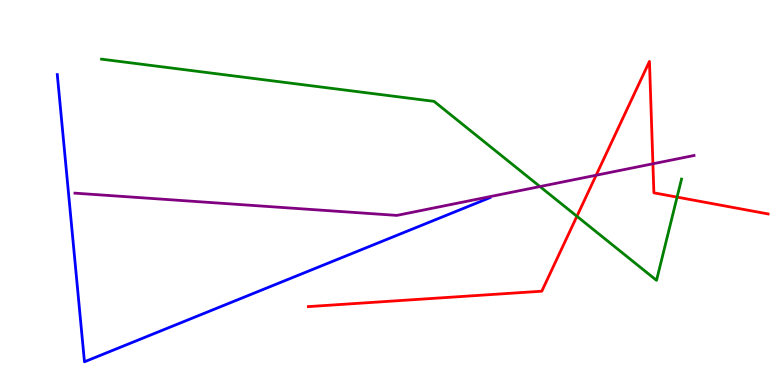[{'lines': ['blue', 'red'], 'intersections': []}, {'lines': ['green', 'red'], 'intersections': [{'x': 7.44, 'y': 4.38}, {'x': 8.74, 'y': 4.88}]}, {'lines': ['purple', 'red'], 'intersections': [{'x': 7.69, 'y': 5.45}, {'x': 8.42, 'y': 5.75}]}, {'lines': ['blue', 'green'], 'intersections': []}, {'lines': ['blue', 'purple'], 'intersections': []}, {'lines': ['green', 'purple'], 'intersections': [{'x': 6.97, 'y': 5.15}]}]